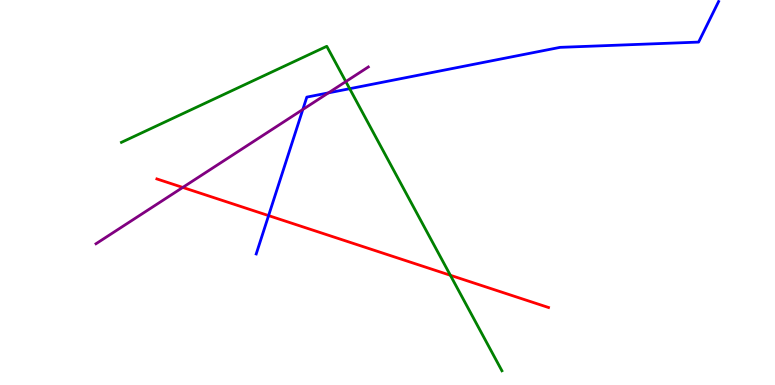[{'lines': ['blue', 'red'], 'intersections': [{'x': 3.47, 'y': 4.4}]}, {'lines': ['green', 'red'], 'intersections': [{'x': 5.81, 'y': 2.85}]}, {'lines': ['purple', 'red'], 'intersections': [{'x': 2.36, 'y': 5.13}]}, {'lines': ['blue', 'green'], 'intersections': [{'x': 4.51, 'y': 7.7}]}, {'lines': ['blue', 'purple'], 'intersections': [{'x': 3.91, 'y': 7.16}, {'x': 4.24, 'y': 7.59}]}, {'lines': ['green', 'purple'], 'intersections': [{'x': 4.46, 'y': 7.88}]}]